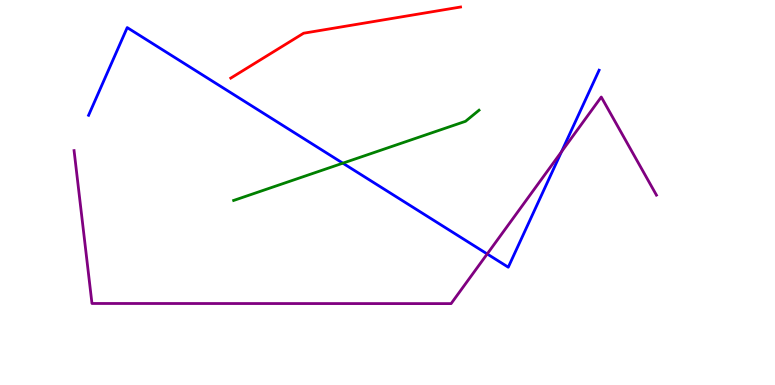[{'lines': ['blue', 'red'], 'intersections': []}, {'lines': ['green', 'red'], 'intersections': []}, {'lines': ['purple', 'red'], 'intersections': []}, {'lines': ['blue', 'green'], 'intersections': [{'x': 4.42, 'y': 5.76}]}, {'lines': ['blue', 'purple'], 'intersections': [{'x': 6.29, 'y': 3.4}, {'x': 7.25, 'y': 6.06}]}, {'lines': ['green', 'purple'], 'intersections': []}]